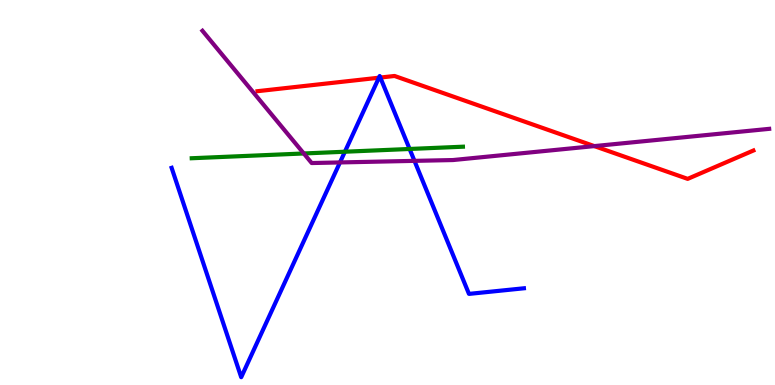[{'lines': ['blue', 'red'], 'intersections': [{'x': 4.89, 'y': 7.98}, {'x': 4.91, 'y': 7.99}]}, {'lines': ['green', 'red'], 'intersections': []}, {'lines': ['purple', 'red'], 'intersections': [{'x': 7.67, 'y': 6.21}]}, {'lines': ['blue', 'green'], 'intersections': [{'x': 4.45, 'y': 6.06}, {'x': 5.29, 'y': 6.13}]}, {'lines': ['blue', 'purple'], 'intersections': [{'x': 4.39, 'y': 5.78}, {'x': 5.35, 'y': 5.82}]}, {'lines': ['green', 'purple'], 'intersections': [{'x': 3.92, 'y': 6.01}]}]